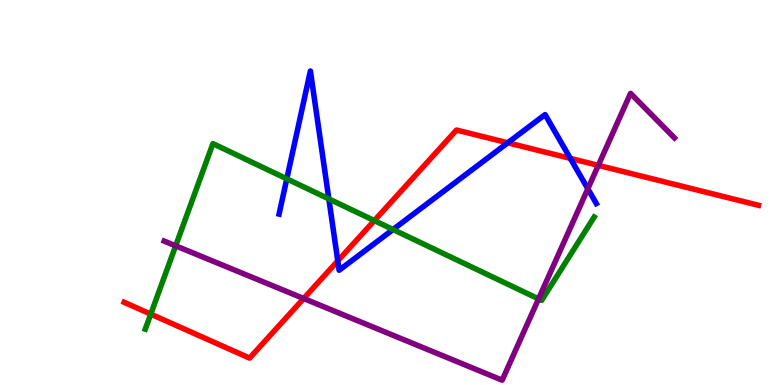[{'lines': ['blue', 'red'], 'intersections': [{'x': 4.36, 'y': 3.22}, {'x': 6.55, 'y': 6.29}, {'x': 7.36, 'y': 5.89}]}, {'lines': ['green', 'red'], 'intersections': [{'x': 1.95, 'y': 1.84}, {'x': 4.83, 'y': 4.27}]}, {'lines': ['purple', 'red'], 'intersections': [{'x': 3.92, 'y': 2.25}, {'x': 7.72, 'y': 5.7}]}, {'lines': ['blue', 'green'], 'intersections': [{'x': 3.7, 'y': 5.35}, {'x': 4.24, 'y': 4.83}, {'x': 5.07, 'y': 4.04}]}, {'lines': ['blue', 'purple'], 'intersections': [{'x': 7.58, 'y': 5.1}]}, {'lines': ['green', 'purple'], 'intersections': [{'x': 2.27, 'y': 3.62}, {'x': 6.95, 'y': 2.24}]}]